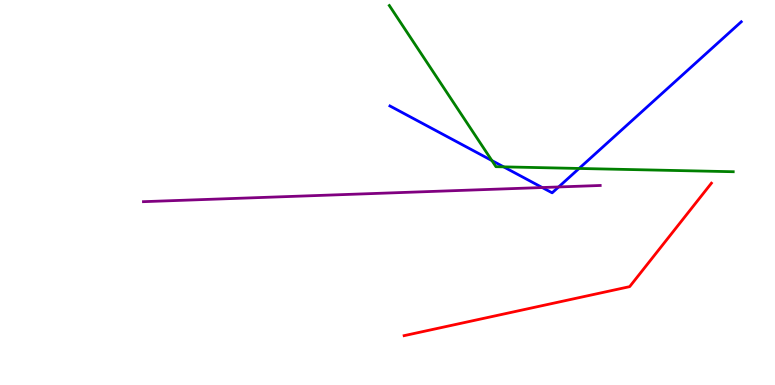[{'lines': ['blue', 'red'], 'intersections': []}, {'lines': ['green', 'red'], 'intersections': []}, {'lines': ['purple', 'red'], 'intersections': []}, {'lines': ['blue', 'green'], 'intersections': [{'x': 6.35, 'y': 5.83}, {'x': 6.5, 'y': 5.67}, {'x': 7.47, 'y': 5.62}]}, {'lines': ['blue', 'purple'], 'intersections': [{'x': 7.0, 'y': 5.13}, {'x': 7.21, 'y': 5.14}]}, {'lines': ['green', 'purple'], 'intersections': []}]